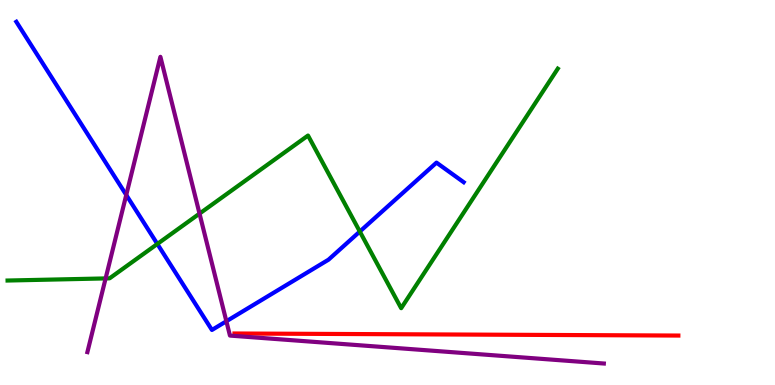[{'lines': ['blue', 'red'], 'intersections': []}, {'lines': ['green', 'red'], 'intersections': []}, {'lines': ['purple', 'red'], 'intersections': []}, {'lines': ['blue', 'green'], 'intersections': [{'x': 2.03, 'y': 3.66}, {'x': 4.64, 'y': 3.99}]}, {'lines': ['blue', 'purple'], 'intersections': [{'x': 1.63, 'y': 4.94}, {'x': 2.92, 'y': 1.66}]}, {'lines': ['green', 'purple'], 'intersections': [{'x': 1.36, 'y': 2.77}, {'x': 2.57, 'y': 4.45}]}]